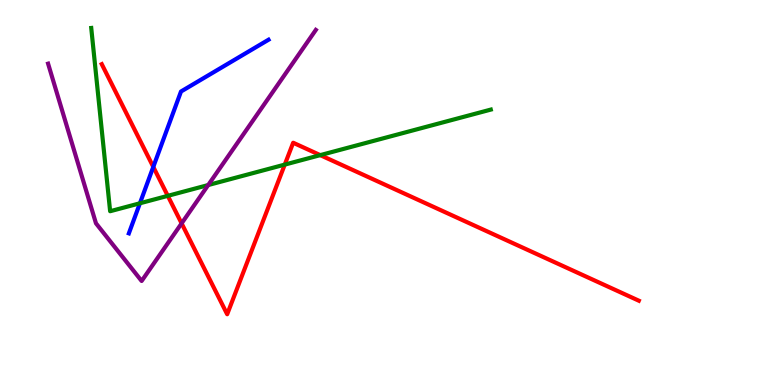[{'lines': ['blue', 'red'], 'intersections': [{'x': 1.98, 'y': 5.66}]}, {'lines': ['green', 'red'], 'intersections': [{'x': 2.17, 'y': 4.91}, {'x': 3.67, 'y': 5.72}, {'x': 4.13, 'y': 5.97}]}, {'lines': ['purple', 'red'], 'intersections': [{'x': 2.34, 'y': 4.2}]}, {'lines': ['blue', 'green'], 'intersections': [{'x': 1.81, 'y': 4.72}]}, {'lines': ['blue', 'purple'], 'intersections': []}, {'lines': ['green', 'purple'], 'intersections': [{'x': 2.69, 'y': 5.19}]}]